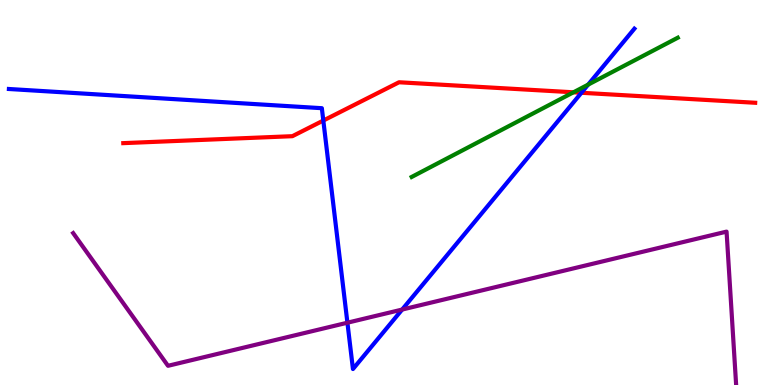[{'lines': ['blue', 'red'], 'intersections': [{'x': 4.17, 'y': 6.87}, {'x': 7.5, 'y': 7.59}]}, {'lines': ['green', 'red'], 'intersections': [{'x': 7.4, 'y': 7.6}]}, {'lines': ['purple', 'red'], 'intersections': []}, {'lines': ['blue', 'green'], 'intersections': [{'x': 7.59, 'y': 7.8}]}, {'lines': ['blue', 'purple'], 'intersections': [{'x': 4.48, 'y': 1.62}, {'x': 5.19, 'y': 1.96}]}, {'lines': ['green', 'purple'], 'intersections': []}]